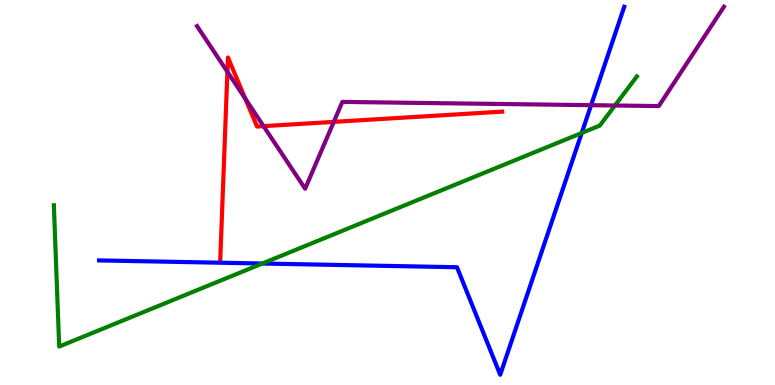[{'lines': ['blue', 'red'], 'intersections': []}, {'lines': ['green', 'red'], 'intersections': []}, {'lines': ['purple', 'red'], 'intersections': [{'x': 2.93, 'y': 8.14}, {'x': 3.17, 'y': 7.44}, {'x': 3.4, 'y': 6.72}, {'x': 4.31, 'y': 6.83}]}, {'lines': ['blue', 'green'], 'intersections': [{'x': 3.38, 'y': 3.16}, {'x': 7.51, 'y': 6.55}]}, {'lines': ['blue', 'purple'], 'intersections': [{'x': 7.63, 'y': 7.27}]}, {'lines': ['green', 'purple'], 'intersections': [{'x': 7.93, 'y': 7.26}]}]